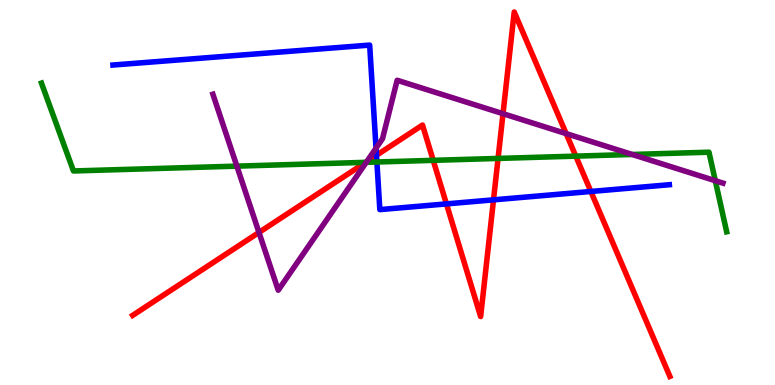[{'lines': ['blue', 'red'], 'intersections': [{'x': 4.86, 'y': 5.97}, {'x': 5.76, 'y': 4.7}, {'x': 6.37, 'y': 4.81}, {'x': 7.62, 'y': 5.03}]}, {'lines': ['green', 'red'], 'intersections': [{'x': 4.72, 'y': 5.78}, {'x': 5.59, 'y': 5.84}, {'x': 6.43, 'y': 5.88}, {'x': 7.43, 'y': 5.94}]}, {'lines': ['purple', 'red'], 'intersections': [{'x': 3.34, 'y': 3.96}, {'x': 4.73, 'y': 5.8}, {'x': 6.49, 'y': 7.05}, {'x': 7.31, 'y': 6.53}]}, {'lines': ['blue', 'green'], 'intersections': [{'x': 4.86, 'y': 5.79}]}, {'lines': ['blue', 'purple'], 'intersections': [{'x': 4.85, 'y': 6.15}]}, {'lines': ['green', 'purple'], 'intersections': [{'x': 3.06, 'y': 5.68}, {'x': 4.73, 'y': 5.78}, {'x': 8.16, 'y': 5.99}, {'x': 9.23, 'y': 5.31}]}]